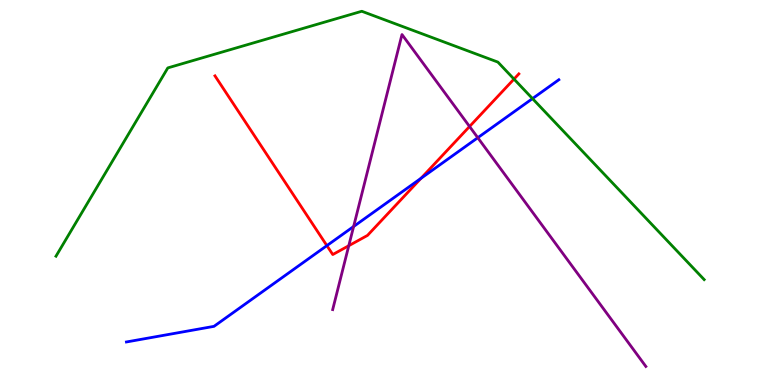[{'lines': ['blue', 'red'], 'intersections': [{'x': 4.22, 'y': 3.62}, {'x': 5.43, 'y': 5.37}]}, {'lines': ['green', 'red'], 'intersections': [{'x': 6.63, 'y': 7.95}]}, {'lines': ['purple', 'red'], 'intersections': [{'x': 4.5, 'y': 3.62}, {'x': 6.06, 'y': 6.71}]}, {'lines': ['blue', 'green'], 'intersections': [{'x': 6.87, 'y': 7.44}]}, {'lines': ['blue', 'purple'], 'intersections': [{'x': 4.56, 'y': 4.12}, {'x': 6.17, 'y': 6.42}]}, {'lines': ['green', 'purple'], 'intersections': []}]